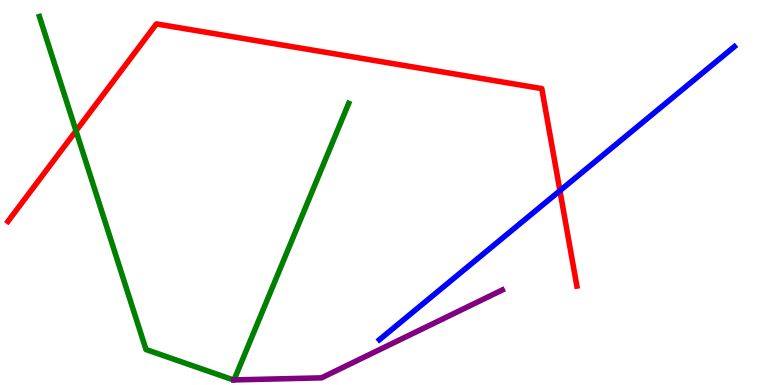[{'lines': ['blue', 'red'], 'intersections': [{'x': 7.22, 'y': 5.05}]}, {'lines': ['green', 'red'], 'intersections': [{'x': 0.981, 'y': 6.6}]}, {'lines': ['purple', 'red'], 'intersections': []}, {'lines': ['blue', 'green'], 'intersections': []}, {'lines': ['blue', 'purple'], 'intersections': []}, {'lines': ['green', 'purple'], 'intersections': [{'x': 3.02, 'y': 0.132}]}]